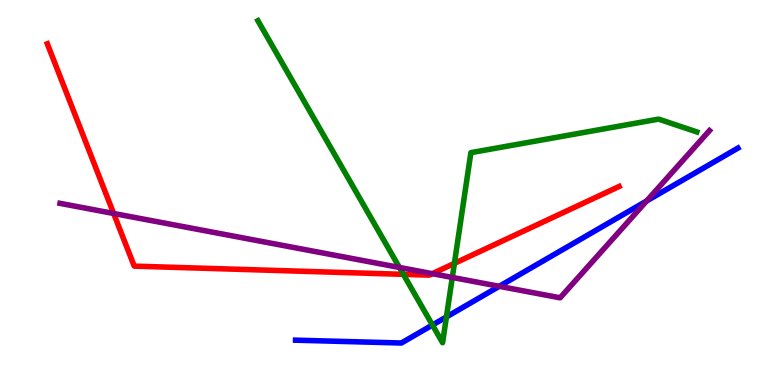[{'lines': ['blue', 'red'], 'intersections': []}, {'lines': ['green', 'red'], 'intersections': [{'x': 5.2, 'y': 2.87}, {'x': 5.86, 'y': 3.16}]}, {'lines': ['purple', 'red'], 'intersections': [{'x': 1.47, 'y': 4.46}, {'x': 5.58, 'y': 2.89}]}, {'lines': ['blue', 'green'], 'intersections': [{'x': 5.58, 'y': 1.56}, {'x': 5.76, 'y': 1.77}]}, {'lines': ['blue', 'purple'], 'intersections': [{'x': 6.44, 'y': 2.56}, {'x': 8.34, 'y': 4.78}]}, {'lines': ['green', 'purple'], 'intersections': [{'x': 5.15, 'y': 3.05}, {'x': 5.84, 'y': 2.79}]}]